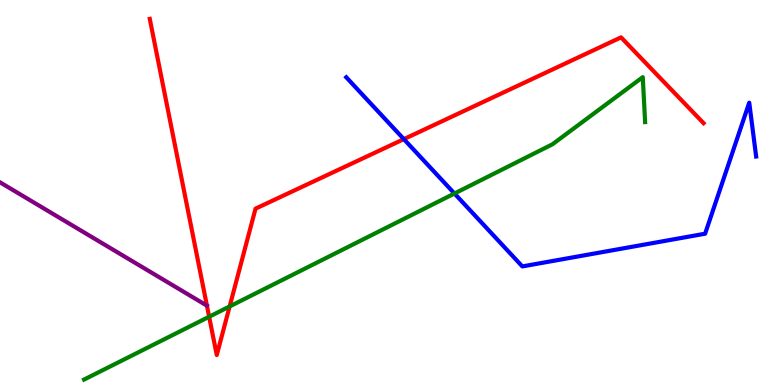[{'lines': ['blue', 'red'], 'intersections': [{'x': 5.21, 'y': 6.39}]}, {'lines': ['green', 'red'], 'intersections': [{'x': 2.7, 'y': 1.77}, {'x': 2.96, 'y': 2.04}]}, {'lines': ['purple', 'red'], 'intersections': []}, {'lines': ['blue', 'green'], 'intersections': [{'x': 5.86, 'y': 4.97}]}, {'lines': ['blue', 'purple'], 'intersections': []}, {'lines': ['green', 'purple'], 'intersections': []}]